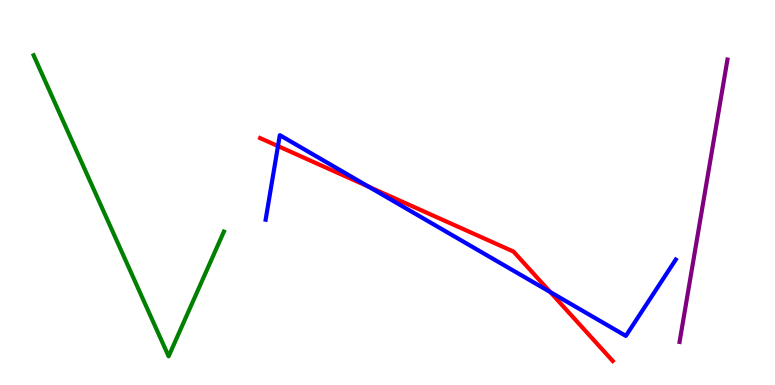[{'lines': ['blue', 'red'], 'intersections': [{'x': 3.59, 'y': 6.21}, {'x': 4.76, 'y': 5.15}, {'x': 7.1, 'y': 2.42}]}, {'lines': ['green', 'red'], 'intersections': []}, {'lines': ['purple', 'red'], 'intersections': []}, {'lines': ['blue', 'green'], 'intersections': []}, {'lines': ['blue', 'purple'], 'intersections': []}, {'lines': ['green', 'purple'], 'intersections': []}]